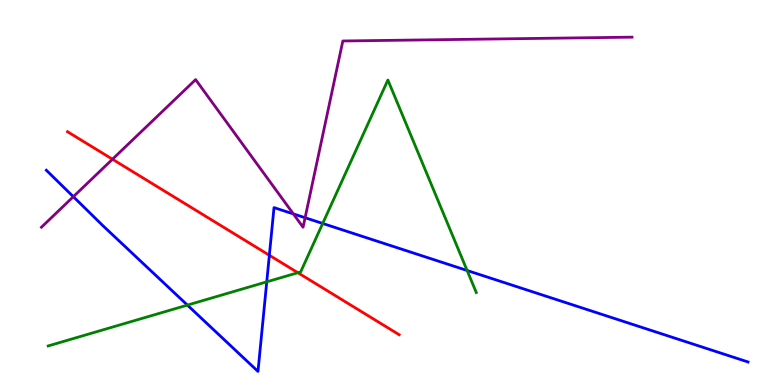[{'lines': ['blue', 'red'], 'intersections': [{'x': 3.48, 'y': 3.37}]}, {'lines': ['green', 'red'], 'intersections': [{'x': 3.84, 'y': 2.92}]}, {'lines': ['purple', 'red'], 'intersections': [{'x': 1.45, 'y': 5.86}]}, {'lines': ['blue', 'green'], 'intersections': [{'x': 2.42, 'y': 2.08}, {'x': 3.44, 'y': 2.68}, {'x': 4.16, 'y': 4.2}, {'x': 6.03, 'y': 2.97}]}, {'lines': ['blue', 'purple'], 'intersections': [{'x': 0.946, 'y': 4.89}, {'x': 3.79, 'y': 4.44}, {'x': 3.94, 'y': 4.34}]}, {'lines': ['green', 'purple'], 'intersections': []}]